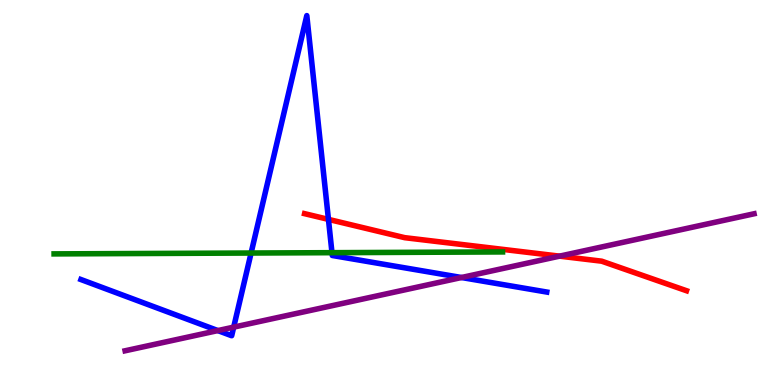[{'lines': ['blue', 'red'], 'intersections': [{'x': 4.24, 'y': 4.3}]}, {'lines': ['green', 'red'], 'intersections': []}, {'lines': ['purple', 'red'], 'intersections': [{'x': 7.22, 'y': 3.35}]}, {'lines': ['blue', 'green'], 'intersections': [{'x': 3.24, 'y': 3.43}, {'x': 4.28, 'y': 3.44}]}, {'lines': ['blue', 'purple'], 'intersections': [{'x': 2.81, 'y': 1.41}, {'x': 3.02, 'y': 1.5}, {'x': 5.95, 'y': 2.79}]}, {'lines': ['green', 'purple'], 'intersections': []}]